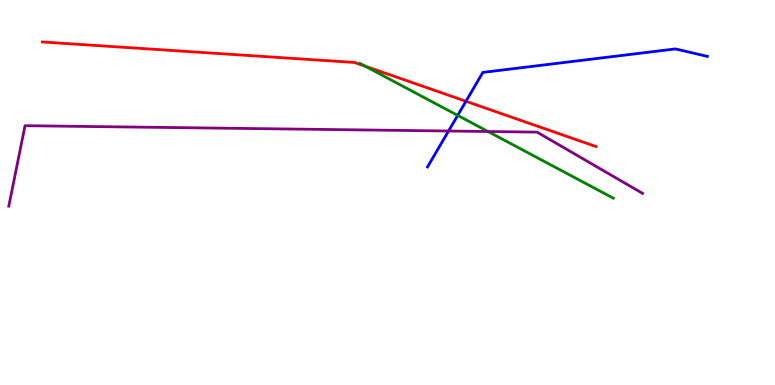[{'lines': ['blue', 'red'], 'intersections': [{'x': 6.01, 'y': 7.37}]}, {'lines': ['green', 'red'], 'intersections': [{'x': 4.71, 'y': 8.28}]}, {'lines': ['purple', 'red'], 'intersections': []}, {'lines': ['blue', 'green'], 'intersections': [{'x': 5.91, 'y': 7.0}]}, {'lines': ['blue', 'purple'], 'intersections': [{'x': 5.79, 'y': 6.6}]}, {'lines': ['green', 'purple'], 'intersections': [{'x': 6.3, 'y': 6.58}]}]